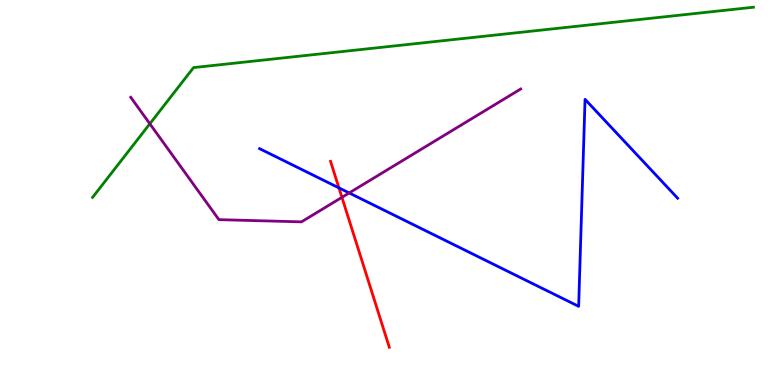[{'lines': ['blue', 'red'], 'intersections': [{'x': 4.37, 'y': 5.12}]}, {'lines': ['green', 'red'], 'intersections': []}, {'lines': ['purple', 'red'], 'intersections': [{'x': 4.41, 'y': 4.87}]}, {'lines': ['blue', 'green'], 'intersections': []}, {'lines': ['blue', 'purple'], 'intersections': [{'x': 4.51, 'y': 4.99}]}, {'lines': ['green', 'purple'], 'intersections': [{'x': 1.93, 'y': 6.78}]}]